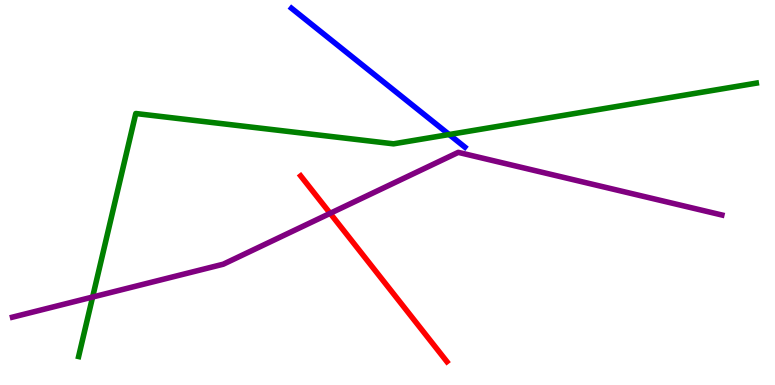[{'lines': ['blue', 'red'], 'intersections': []}, {'lines': ['green', 'red'], 'intersections': []}, {'lines': ['purple', 'red'], 'intersections': [{'x': 4.26, 'y': 4.46}]}, {'lines': ['blue', 'green'], 'intersections': [{'x': 5.8, 'y': 6.51}]}, {'lines': ['blue', 'purple'], 'intersections': []}, {'lines': ['green', 'purple'], 'intersections': [{'x': 1.19, 'y': 2.28}]}]